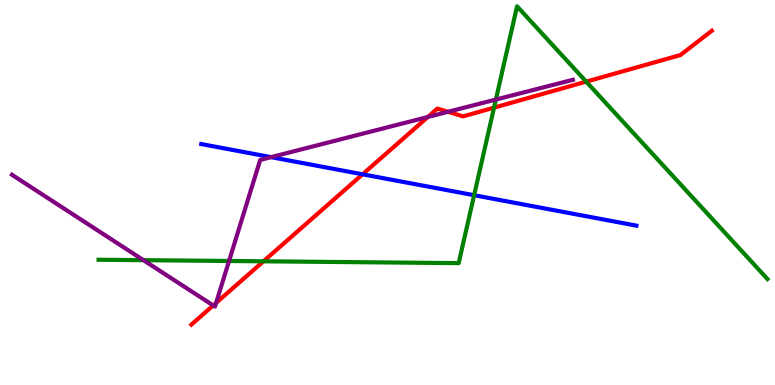[{'lines': ['blue', 'red'], 'intersections': [{'x': 4.68, 'y': 5.47}]}, {'lines': ['green', 'red'], 'intersections': [{'x': 3.4, 'y': 3.21}, {'x': 6.37, 'y': 7.2}, {'x': 7.56, 'y': 7.88}]}, {'lines': ['purple', 'red'], 'intersections': [{'x': 2.75, 'y': 2.07}, {'x': 2.79, 'y': 2.13}, {'x': 5.52, 'y': 6.96}, {'x': 5.78, 'y': 7.1}]}, {'lines': ['blue', 'green'], 'intersections': [{'x': 6.12, 'y': 4.93}]}, {'lines': ['blue', 'purple'], 'intersections': [{'x': 3.5, 'y': 5.92}]}, {'lines': ['green', 'purple'], 'intersections': [{'x': 1.85, 'y': 3.24}, {'x': 2.96, 'y': 3.22}, {'x': 6.4, 'y': 7.41}]}]